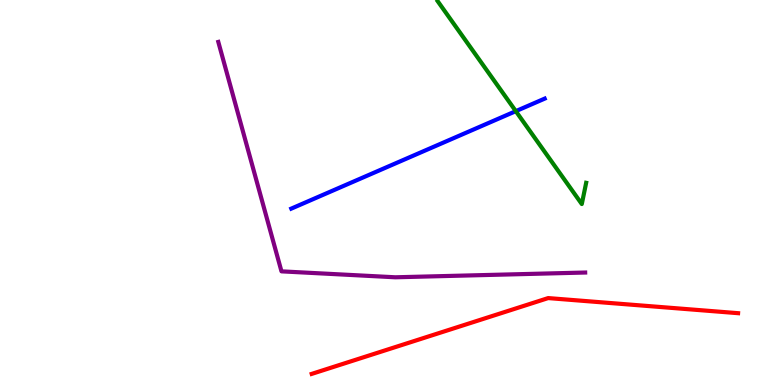[{'lines': ['blue', 'red'], 'intersections': []}, {'lines': ['green', 'red'], 'intersections': []}, {'lines': ['purple', 'red'], 'intersections': []}, {'lines': ['blue', 'green'], 'intersections': [{'x': 6.66, 'y': 7.11}]}, {'lines': ['blue', 'purple'], 'intersections': []}, {'lines': ['green', 'purple'], 'intersections': []}]